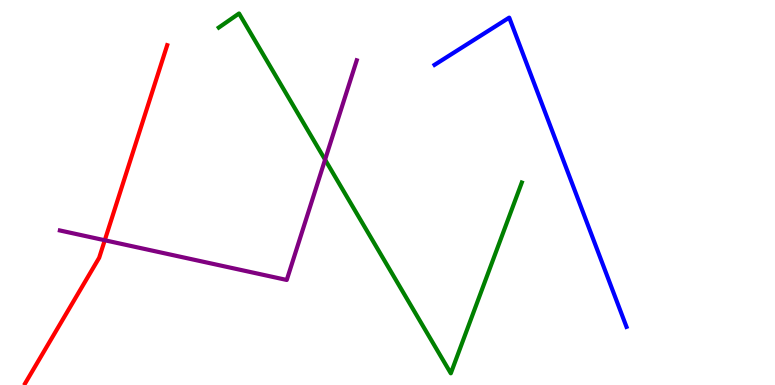[{'lines': ['blue', 'red'], 'intersections': []}, {'lines': ['green', 'red'], 'intersections': []}, {'lines': ['purple', 'red'], 'intersections': [{'x': 1.35, 'y': 3.76}]}, {'lines': ['blue', 'green'], 'intersections': []}, {'lines': ['blue', 'purple'], 'intersections': []}, {'lines': ['green', 'purple'], 'intersections': [{'x': 4.19, 'y': 5.85}]}]